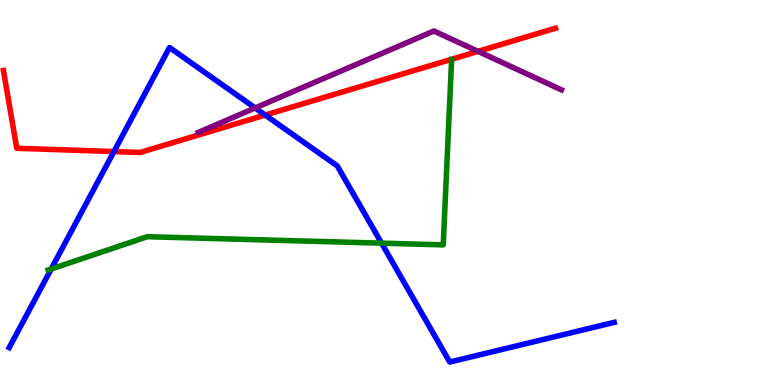[{'lines': ['blue', 'red'], 'intersections': [{'x': 1.47, 'y': 6.06}, {'x': 3.42, 'y': 7.01}]}, {'lines': ['green', 'red'], 'intersections': []}, {'lines': ['purple', 'red'], 'intersections': [{'x': 6.17, 'y': 8.67}]}, {'lines': ['blue', 'green'], 'intersections': [{'x': 0.661, 'y': 3.01}, {'x': 4.92, 'y': 3.68}]}, {'lines': ['blue', 'purple'], 'intersections': [{'x': 3.29, 'y': 7.2}]}, {'lines': ['green', 'purple'], 'intersections': []}]